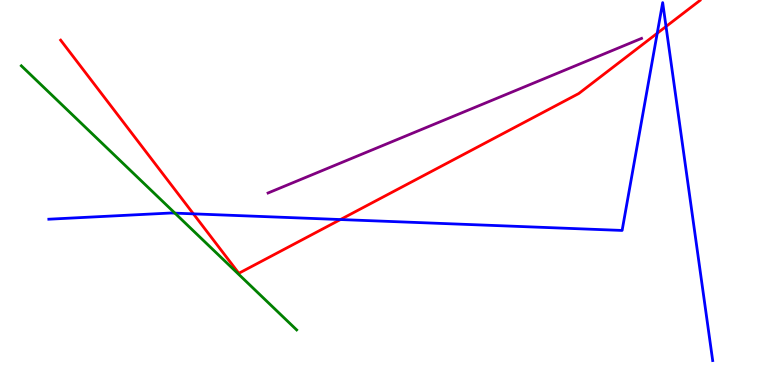[{'lines': ['blue', 'red'], 'intersections': [{'x': 2.5, 'y': 4.45}, {'x': 4.39, 'y': 4.3}, {'x': 8.48, 'y': 9.14}, {'x': 8.59, 'y': 9.31}]}, {'lines': ['green', 'red'], 'intersections': []}, {'lines': ['purple', 'red'], 'intersections': []}, {'lines': ['blue', 'green'], 'intersections': [{'x': 2.26, 'y': 4.46}]}, {'lines': ['blue', 'purple'], 'intersections': []}, {'lines': ['green', 'purple'], 'intersections': []}]